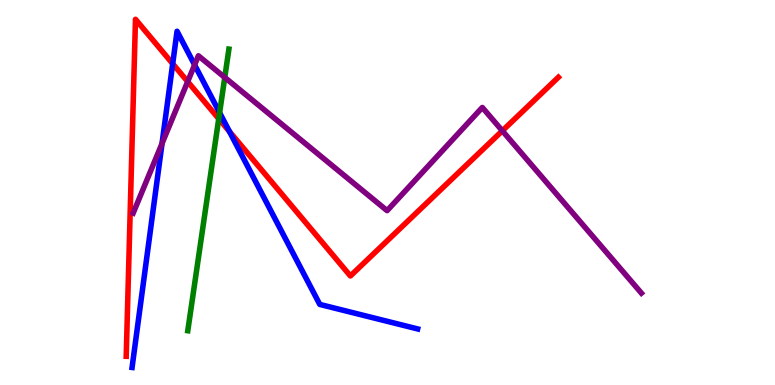[{'lines': ['blue', 'red'], 'intersections': [{'x': 2.23, 'y': 8.34}, {'x': 2.96, 'y': 6.58}]}, {'lines': ['green', 'red'], 'intersections': [{'x': 2.82, 'y': 6.92}]}, {'lines': ['purple', 'red'], 'intersections': [{'x': 2.42, 'y': 7.88}, {'x': 6.48, 'y': 6.6}]}, {'lines': ['blue', 'green'], 'intersections': [{'x': 2.83, 'y': 7.07}]}, {'lines': ['blue', 'purple'], 'intersections': [{'x': 2.09, 'y': 6.27}, {'x': 2.51, 'y': 8.31}]}, {'lines': ['green', 'purple'], 'intersections': [{'x': 2.9, 'y': 7.99}]}]